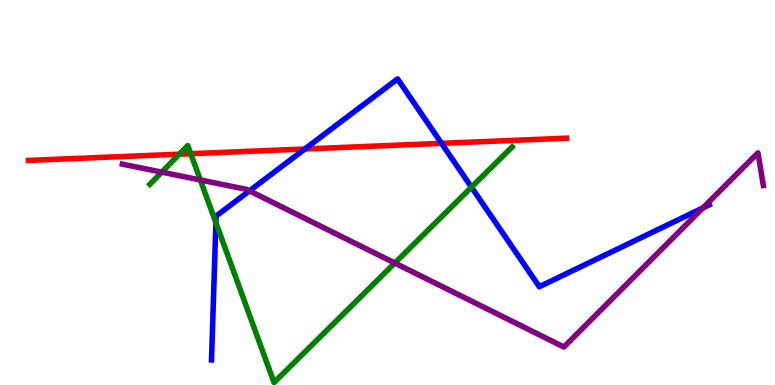[{'lines': ['blue', 'red'], 'intersections': [{'x': 3.93, 'y': 6.13}, {'x': 5.7, 'y': 6.28}]}, {'lines': ['green', 'red'], 'intersections': [{'x': 2.31, 'y': 6.0}, {'x': 2.46, 'y': 6.01}]}, {'lines': ['purple', 'red'], 'intersections': []}, {'lines': ['blue', 'green'], 'intersections': [{'x': 2.79, 'y': 4.22}, {'x': 6.08, 'y': 5.14}]}, {'lines': ['blue', 'purple'], 'intersections': [{'x': 3.22, 'y': 5.04}, {'x': 9.07, 'y': 4.6}]}, {'lines': ['green', 'purple'], 'intersections': [{'x': 2.09, 'y': 5.53}, {'x': 2.59, 'y': 5.33}, {'x': 5.09, 'y': 3.17}]}]